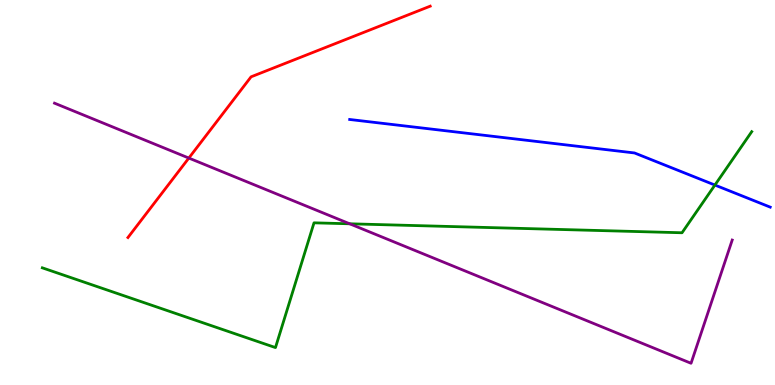[{'lines': ['blue', 'red'], 'intersections': []}, {'lines': ['green', 'red'], 'intersections': []}, {'lines': ['purple', 'red'], 'intersections': [{'x': 2.44, 'y': 5.89}]}, {'lines': ['blue', 'green'], 'intersections': [{'x': 9.22, 'y': 5.19}]}, {'lines': ['blue', 'purple'], 'intersections': []}, {'lines': ['green', 'purple'], 'intersections': [{'x': 4.51, 'y': 4.19}]}]